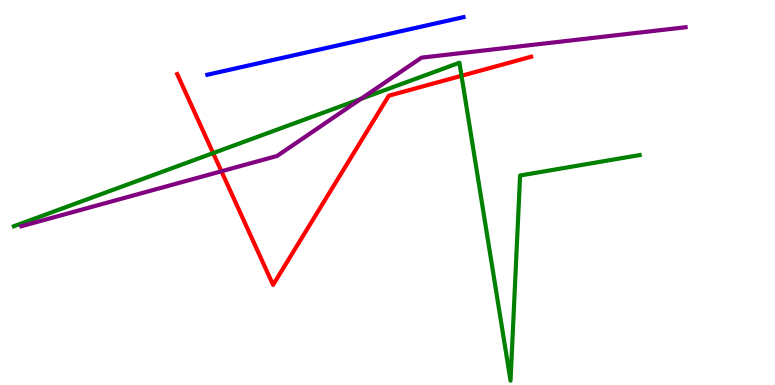[{'lines': ['blue', 'red'], 'intersections': []}, {'lines': ['green', 'red'], 'intersections': [{'x': 2.75, 'y': 6.02}, {'x': 5.96, 'y': 8.03}]}, {'lines': ['purple', 'red'], 'intersections': [{'x': 2.86, 'y': 5.55}]}, {'lines': ['blue', 'green'], 'intersections': []}, {'lines': ['blue', 'purple'], 'intersections': []}, {'lines': ['green', 'purple'], 'intersections': [{'x': 4.66, 'y': 7.43}]}]